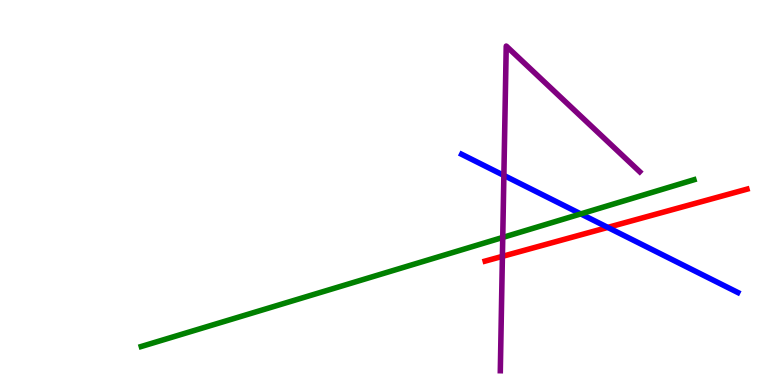[{'lines': ['blue', 'red'], 'intersections': [{'x': 7.84, 'y': 4.09}]}, {'lines': ['green', 'red'], 'intersections': []}, {'lines': ['purple', 'red'], 'intersections': [{'x': 6.48, 'y': 3.34}]}, {'lines': ['blue', 'green'], 'intersections': [{'x': 7.49, 'y': 4.44}]}, {'lines': ['blue', 'purple'], 'intersections': [{'x': 6.5, 'y': 5.44}]}, {'lines': ['green', 'purple'], 'intersections': [{'x': 6.49, 'y': 3.83}]}]